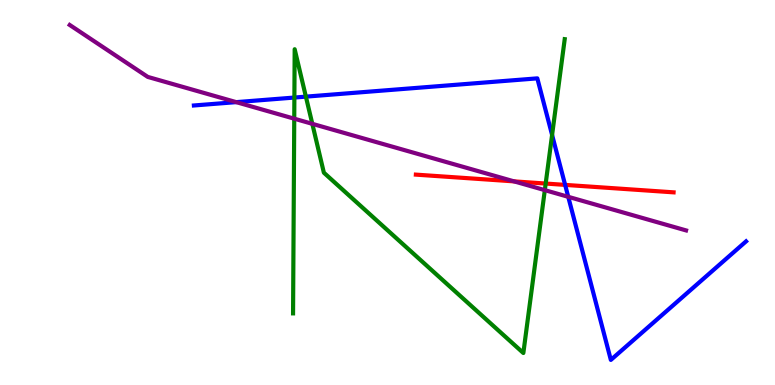[{'lines': ['blue', 'red'], 'intersections': [{'x': 7.29, 'y': 5.2}]}, {'lines': ['green', 'red'], 'intersections': [{'x': 7.04, 'y': 5.23}]}, {'lines': ['purple', 'red'], 'intersections': [{'x': 6.63, 'y': 5.29}]}, {'lines': ['blue', 'green'], 'intersections': [{'x': 3.8, 'y': 7.47}, {'x': 3.95, 'y': 7.49}, {'x': 7.12, 'y': 6.49}]}, {'lines': ['blue', 'purple'], 'intersections': [{'x': 3.05, 'y': 7.35}, {'x': 7.33, 'y': 4.89}]}, {'lines': ['green', 'purple'], 'intersections': [{'x': 3.8, 'y': 6.92}, {'x': 4.03, 'y': 6.78}, {'x': 7.03, 'y': 5.06}]}]